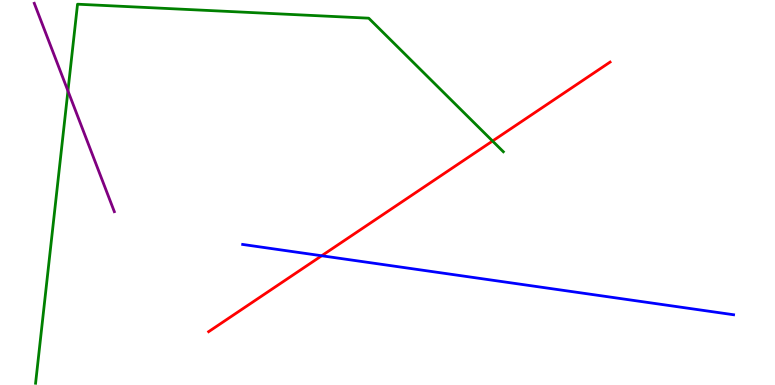[{'lines': ['blue', 'red'], 'intersections': [{'x': 4.15, 'y': 3.36}]}, {'lines': ['green', 'red'], 'intersections': [{'x': 6.36, 'y': 6.34}]}, {'lines': ['purple', 'red'], 'intersections': []}, {'lines': ['blue', 'green'], 'intersections': []}, {'lines': ['blue', 'purple'], 'intersections': []}, {'lines': ['green', 'purple'], 'intersections': [{'x': 0.877, 'y': 7.64}]}]